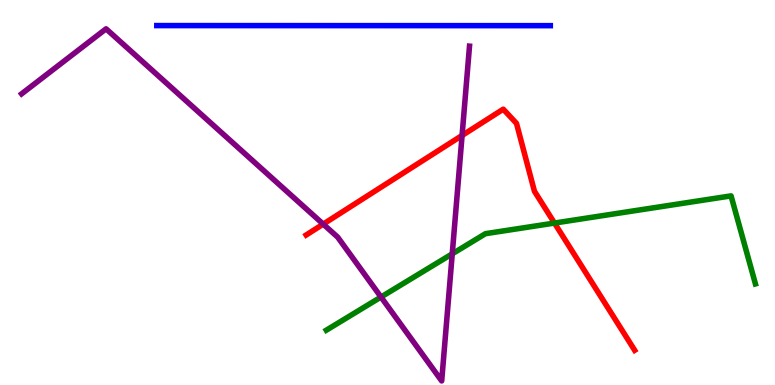[{'lines': ['blue', 'red'], 'intersections': []}, {'lines': ['green', 'red'], 'intersections': [{'x': 7.15, 'y': 4.21}]}, {'lines': ['purple', 'red'], 'intersections': [{'x': 4.17, 'y': 4.18}, {'x': 5.96, 'y': 6.48}]}, {'lines': ['blue', 'green'], 'intersections': []}, {'lines': ['blue', 'purple'], 'intersections': []}, {'lines': ['green', 'purple'], 'intersections': [{'x': 4.92, 'y': 2.28}, {'x': 5.84, 'y': 3.41}]}]